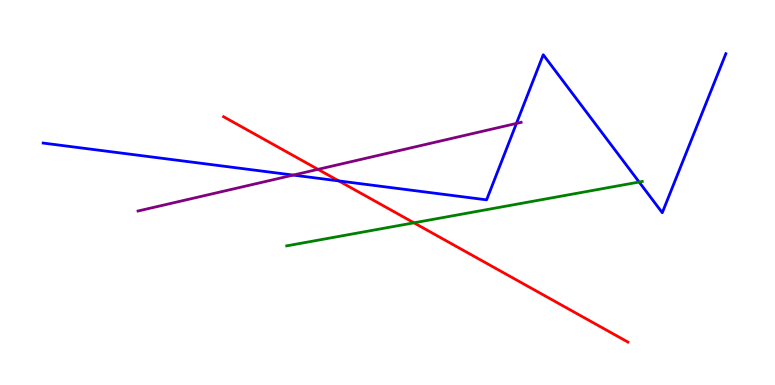[{'lines': ['blue', 'red'], 'intersections': [{'x': 4.37, 'y': 5.3}]}, {'lines': ['green', 'red'], 'intersections': [{'x': 5.34, 'y': 4.21}]}, {'lines': ['purple', 'red'], 'intersections': [{'x': 4.1, 'y': 5.6}]}, {'lines': ['blue', 'green'], 'intersections': [{'x': 8.25, 'y': 5.27}]}, {'lines': ['blue', 'purple'], 'intersections': [{'x': 3.78, 'y': 5.45}, {'x': 6.66, 'y': 6.79}]}, {'lines': ['green', 'purple'], 'intersections': []}]